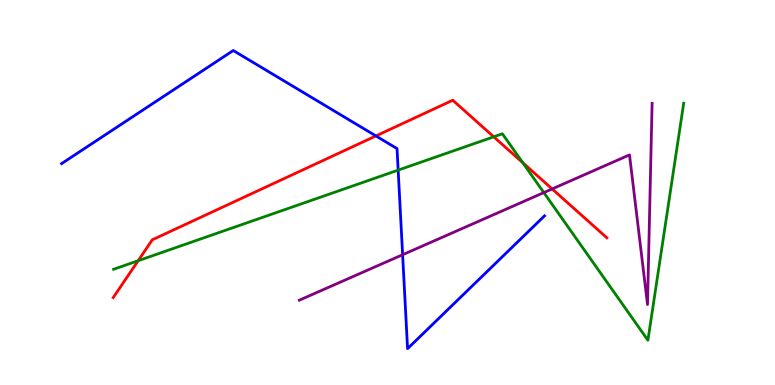[{'lines': ['blue', 'red'], 'intersections': [{'x': 4.85, 'y': 6.47}]}, {'lines': ['green', 'red'], 'intersections': [{'x': 1.78, 'y': 3.23}, {'x': 6.37, 'y': 6.45}, {'x': 6.75, 'y': 5.77}]}, {'lines': ['purple', 'red'], 'intersections': [{'x': 7.12, 'y': 5.09}]}, {'lines': ['blue', 'green'], 'intersections': [{'x': 5.14, 'y': 5.58}]}, {'lines': ['blue', 'purple'], 'intersections': [{'x': 5.2, 'y': 3.38}]}, {'lines': ['green', 'purple'], 'intersections': [{'x': 7.02, 'y': 5.0}]}]